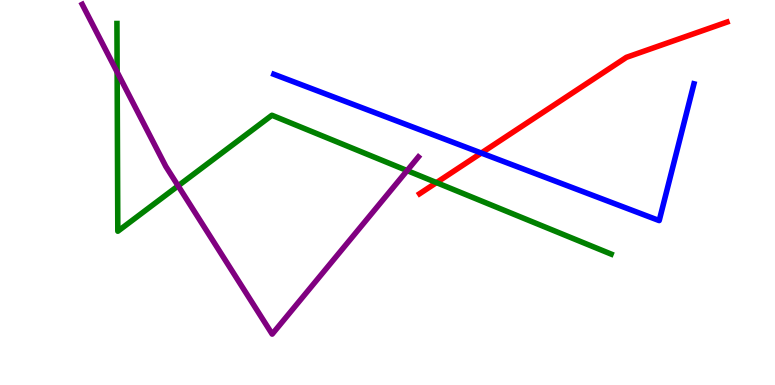[{'lines': ['blue', 'red'], 'intersections': [{'x': 6.21, 'y': 6.03}]}, {'lines': ['green', 'red'], 'intersections': [{'x': 5.63, 'y': 5.26}]}, {'lines': ['purple', 'red'], 'intersections': []}, {'lines': ['blue', 'green'], 'intersections': []}, {'lines': ['blue', 'purple'], 'intersections': []}, {'lines': ['green', 'purple'], 'intersections': [{'x': 1.51, 'y': 8.13}, {'x': 2.3, 'y': 5.17}, {'x': 5.25, 'y': 5.57}]}]